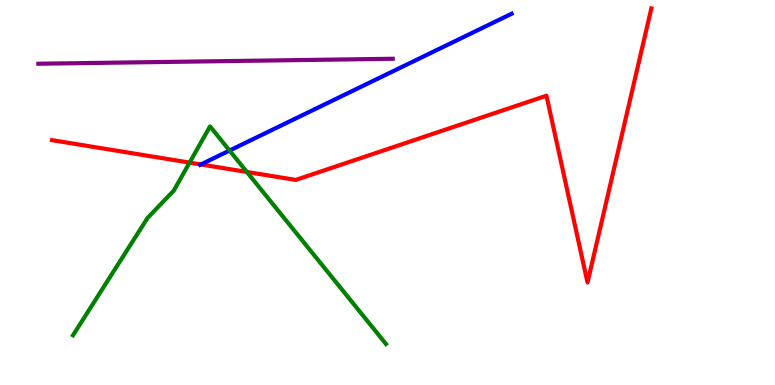[{'lines': ['blue', 'red'], 'intersections': [{'x': 2.59, 'y': 5.73}]}, {'lines': ['green', 'red'], 'intersections': [{'x': 2.45, 'y': 5.78}, {'x': 3.19, 'y': 5.53}]}, {'lines': ['purple', 'red'], 'intersections': []}, {'lines': ['blue', 'green'], 'intersections': [{'x': 2.96, 'y': 6.09}]}, {'lines': ['blue', 'purple'], 'intersections': []}, {'lines': ['green', 'purple'], 'intersections': []}]